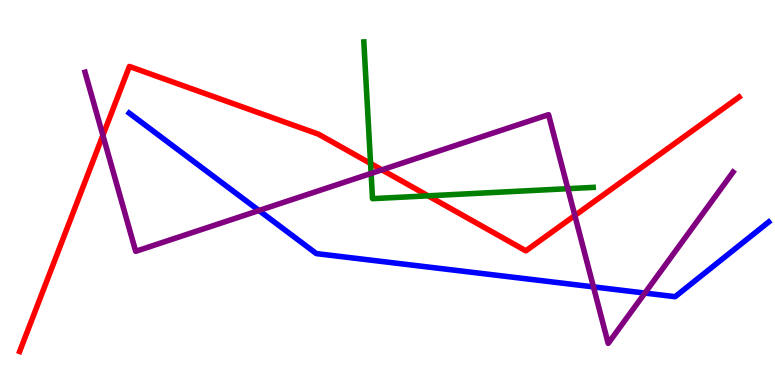[{'lines': ['blue', 'red'], 'intersections': []}, {'lines': ['green', 'red'], 'intersections': [{'x': 4.78, 'y': 5.75}, {'x': 5.52, 'y': 4.91}]}, {'lines': ['purple', 'red'], 'intersections': [{'x': 1.33, 'y': 6.48}, {'x': 4.93, 'y': 5.59}, {'x': 7.42, 'y': 4.4}]}, {'lines': ['blue', 'green'], 'intersections': []}, {'lines': ['blue', 'purple'], 'intersections': [{'x': 3.34, 'y': 4.53}, {'x': 7.66, 'y': 2.55}, {'x': 8.32, 'y': 2.39}]}, {'lines': ['green', 'purple'], 'intersections': [{'x': 4.79, 'y': 5.5}, {'x': 7.33, 'y': 5.1}]}]